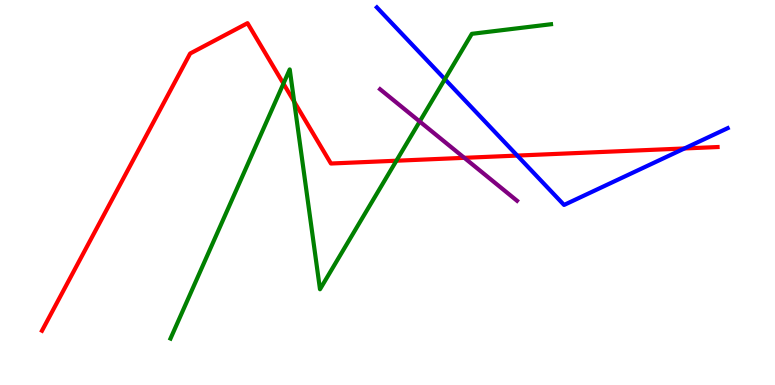[{'lines': ['blue', 'red'], 'intersections': [{'x': 6.67, 'y': 5.96}, {'x': 8.83, 'y': 6.14}]}, {'lines': ['green', 'red'], 'intersections': [{'x': 3.66, 'y': 7.83}, {'x': 3.8, 'y': 7.36}, {'x': 5.11, 'y': 5.83}]}, {'lines': ['purple', 'red'], 'intersections': [{'x': 5.99, 'y': 5.9}]}, {'lines': ['blue', 'green'], 'intersections': [{'x': 5.74, 'y': 7.94}]}, {'lines': ['blue', 'purple'], 'intersections': []}, {'lines': ['green', 'purple'], 'intersections': [{'x': 5.42, 'y': 6.84}]}]